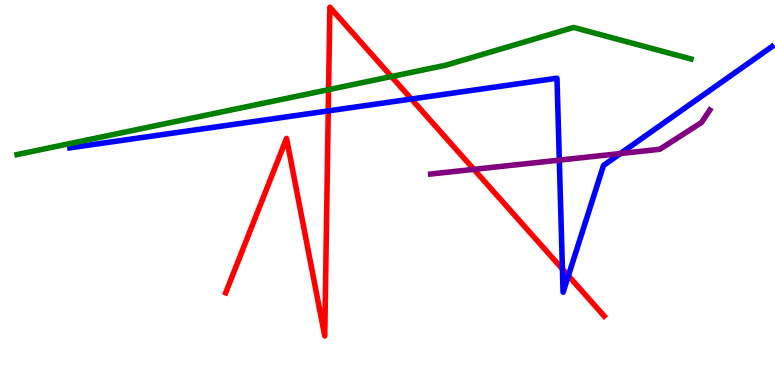[{'lines': ['blue', 'red'], 'intersections': [{'x': 4.24, 'y': 7.12}, {'x': 5.31, 'y': 7.43}, {'x': 7.26, 'y': 3.01}, {'x': 7.33, 'y': 2.84}]}, {'lines': ['green', 'red'], 'intersections': [{'x': 4.24, 'y': 7.67}, {'x': 5.05, 'y': 8.01}]}, {'lines': ['purple', 'red'], 'intersections': [{'x': 6.11, 'y': 5.6}]}, {'lines': ['blue', 'green'], 'intersections': []}, {'lines': ['blue', 'purple'], 'intersections': [{'x': 7.22, 'y': 5.84}, {'x': 8.01, 'y': 6.01}]}, {'lines': ['green', 'purple'], 'intersections': []}]